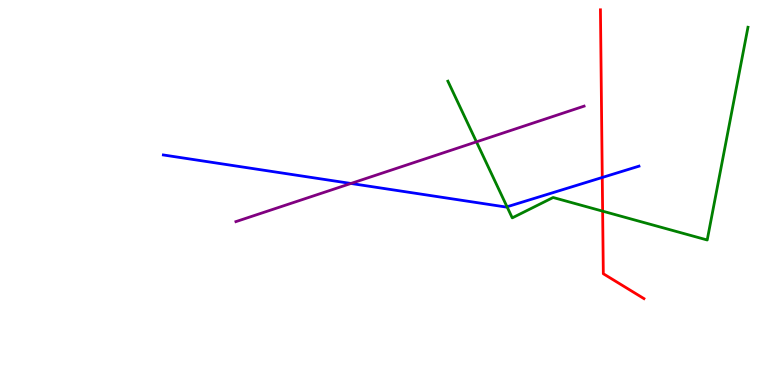[{'lines': ['blue', 'red'], 'intersections': [{'x': 7.77, 'y': 5.39}]}, {'lines': ['green', 'red'], 'intersections': [{'x': 7.78, 'y': 4.52}]}, {'lines': ['purple', 'red'], 'intersections': []}, {'lines': ['blue', 'green'], 'intersections': [{'x': 6.54, 'y': 4.63}]}, {'lines': ['blue', 'purple'], 'intersections': [{'x': 4.53, 'y': 5.23}]}, {'lines': ['green', 'purple'], 'intersections': [{'x': 6.15, 'y': 6.32}]}]